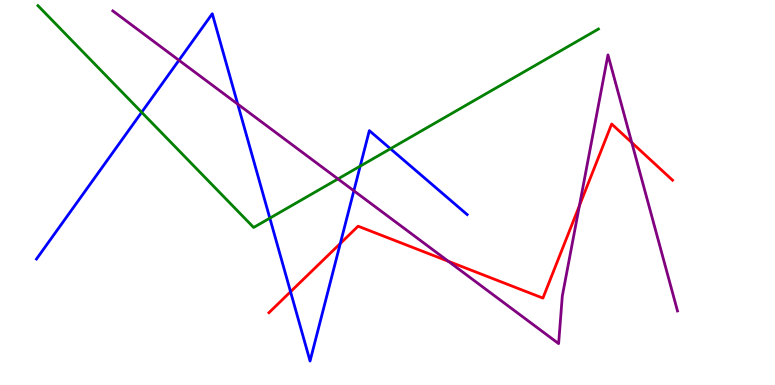[{'lines': ['blue', 'red'], 'intersections': [{'x': 3.75, 'y': 2.42}, {'x': 4.39, 'y': 3.68}]}, {'lines': ['green', 'red'], 'intersections': []}, {'lines': ['purple', 'red'], 'intersections': [{'x': 5.78, 'y': 3.21}, {'x': 7.48, 'y': 4.66}, {'x': 8.15, 'y': 6.3}]}, {'lines': ['blue', 'green'], 'intersections': [{'x': 1.83, 'y': 7.08}, {'x': 3.48, 'y': 4.33}, {'x': 4.65, 'y': 5.68}, {'x': 5.04, 'y': 6.14}]}, {'lines': ['blue', 'purple'], 'intersections': [{'x': 2.31, 'y': 8.43}, {'x': 3.07, 'y': 7.3}, {'x': 4.57, 'y': 5.04}]}, {'lines': ['green', 'purple'], 'intersections': [{'x': 4.36, 'y': 5.35}]}]